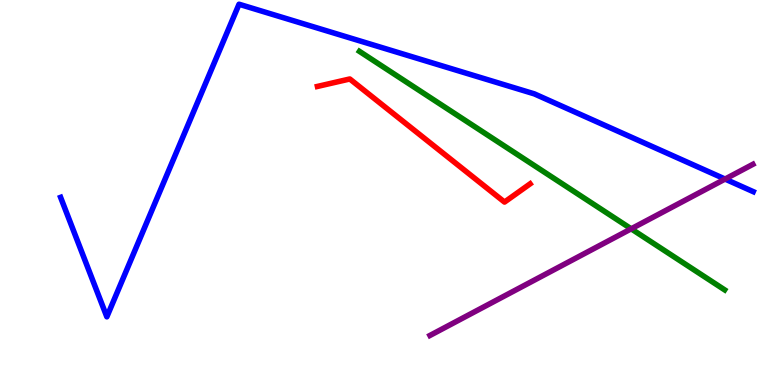[{'lines': ['blue', 'red'], 'intersections': []}, {'lines': ['green', 'red'], 'intersections': []}, {'lines': ['purple', 'red'], 'intersections': []}, {'lines': ['blue', 'green'], 'intersections': []}, {'lines': ['blue', 'purple'], 'intersections': [{'x': 9.36, 'y': 5.35}]}, {'lines': ['green', 'purple'], 'intersections': [{'x': 8.14, 'y': 4.06}]}]